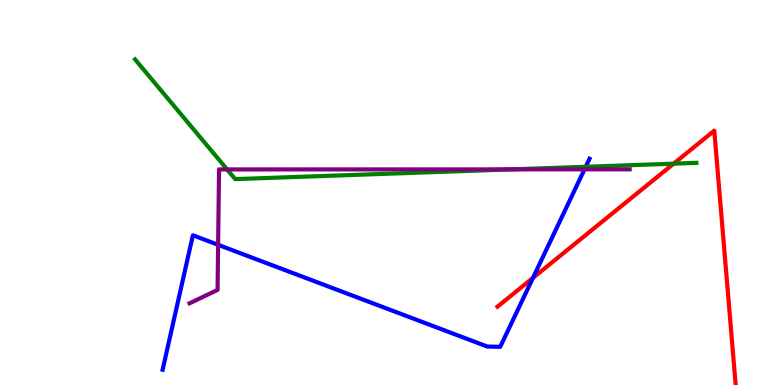[{'lines': ['blue', 'red'], 'intersections': [{'x': 6.88, 'y': 2.78}]}, {'lines': ['green', 'red'], 'intersections': [{'x': 8.69, 'y': 5.75}]}, {'lines': ['purple', 'red'], 'intersections': []}, {'lines': ['blue', 'green'], 'intersections': [{'x': 7.56, 'y': 5.67}]}, {'lines': ['blue', 'purple'], 'intersections': [{'x': 2.81, 'y': 3.64}, {'x': 7.54, 'y': 5.6}]}, {'lines': ['green', 'purple'], 'intersections': [{'x': 2.93, 'y': 5.6}, {'x': 6.6, 'y': 5.6}]}]